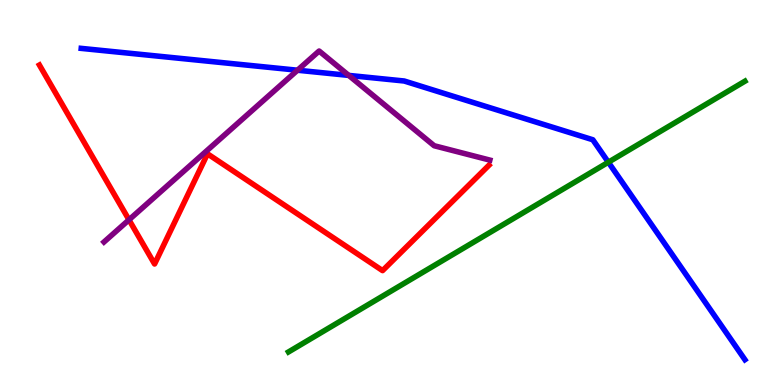[{'lines': ['blue', 'red'], 'intersections': []}, {'lines': ['green', 'red'], 'intersections': []}, {'lines': ['purple', 'red'], 'intersections': [{'x': 1.66, 'y': 4.29}]}, {'lines': ['blue', 'green'], 'intersections': [{'x': 7.85, 'y': 5.79}]}, {'lines': ['blue', 'purple'], 'intersections': [{'x': 3.84, 'y': 8.18}, {'x': 4.5, 'y': 8.04}]}, {'lines': ['green', 'purple'], 'intersections': []}]